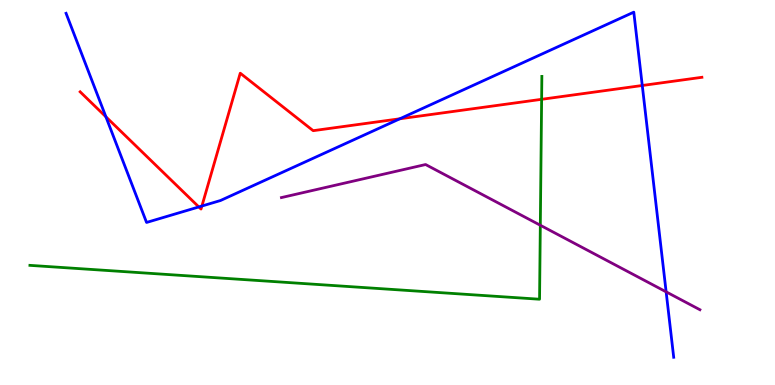[{'lines': ['blue', 'red'], 'intersections': [{'x': 1.37, 'y': 6.97}, {'x': 2.57, 'y': 4.62}, {'x': 2.61, 'y': 4.65}, {'x': 5.16, 'y': 6.91}, {'x': 8.29, 'y': 7.78}]}, {'lines': ['green', 'red'], 'intersections': [{'x': 6.99, 'y': 7.42}]}, {'lines': ['purple', 'red'], 'intersections': []}, {'lines': ['blue', 'green'], 'intersections': []}, {'lines': ['blue', 'purple'], 'intersections': [{'x': 8.6, 'y': 2.42}]}, {'lines': ['green', 'purple'], 'intersections': [{'x': 6.97, 'y': 4.15}]}]